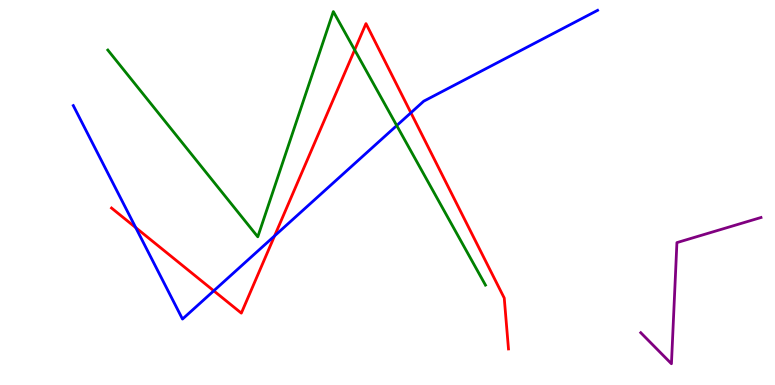[{'lines': ['blue', 'red'], 'intersections': [{'x': 1.75, 'y': 4.09}, {'x': 2.76, 'y': 2.45}, {'x': 3.54, 'y': 3.87}, {'x': 5.3, 'y': 7.07}]}, {'lines': ['green', 'red'], 'intersections': [{'x': 4.58, 'y': 8.7}]}, {'lines': ['purple', 'red'], 'intersections': []}, {'lines': ['blue', 'green'], 'intersections': [{'x': 5.12, 'y': 6.74}]}, {'lines': ['blue', 'purple'], 'intersections': []}, {'lines': ['green', 'purple'], 'intersections': []}]